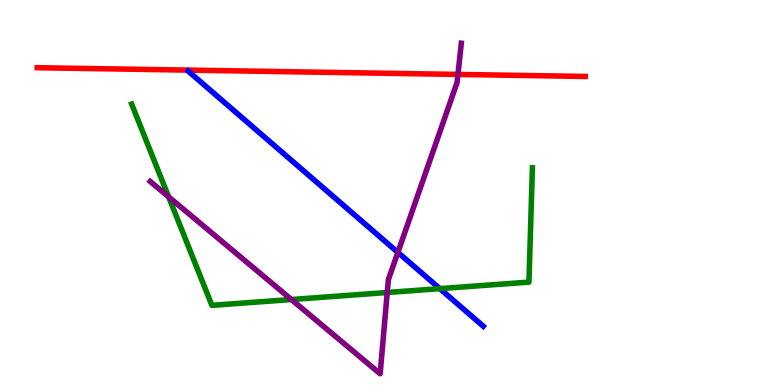[{'lines': ['blue', 'red'], 'intersections': []}, {'lines': ['green', 'red'], 'intersections': []}, {'lines': ['purple', 'red'], 'intersections': [{'x': 5.91, 'y': 8.07}]}, {'lines': ['blue', 'green'], 'intersections': [{'x': 5.68, 'y': 2.5}]}, {'lines': ['blue', 'purple'], 'intersections': [{'x': 5.13, 'y': 3.44}]}, {'lines': ['green', 'purple'], 'intersections': [{'x': 2.18, 'y': 4.89}, {'x': 3.76, 'y': 2.22}, {'x': 5.0, 'y': 2.4}]}]